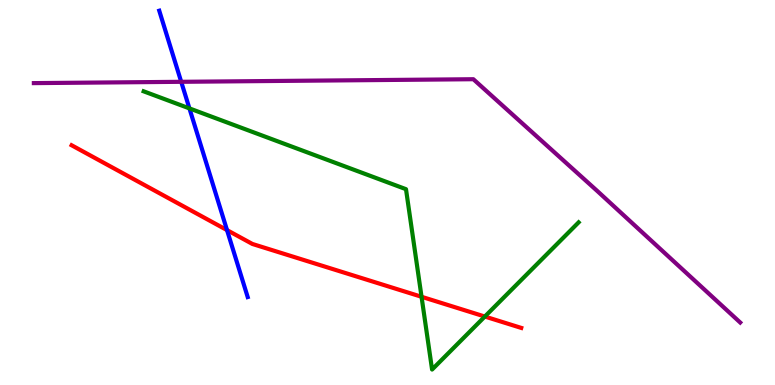[{'lines': ['blue', 'red'], 'intersections': [{'x': 2.93, 'y': 4.02}]}, {'lines': ['green', 'red'], 'intersections': [{'x': 5.44, 'y': 2.29}, {'x': 6.26, 'y': 1.78}]}, {'lines': ['purple', 'red'], 'intersections': []}, {'lines': ['blue', 'green'], 'intersections': [{'x': 2.44, 'y': 7.18}]}, {'lines': ['blue', 'purple'], 'intersections': [{'x': 2.34, 'y': 7.88}]}, {'lines': ['green', 'purple'], 'intersections': []}]